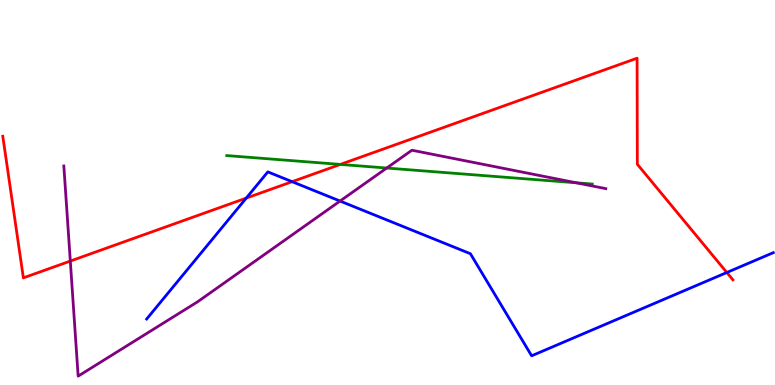[{'lines': ['blue', 'red'], 'intersections': [{'x': 3.18, 'y': 4.85}, {'x': 3.77, 'y': 5.28}, {'x': 9.38, 'y': 2.92}]}, {'lines': ['green', 'red'], 'intersections': [{'x': 4.39, 'y': 5.73}]}, {'lines': ['purple', 'red'], 'intersections': [{'x': 0.907, 'y': 3.22}]}, {'lines': ['blue', 'green'], 'intersections': []}, {'lines': ['blue', 'purple'], 'intersections': [{'x': 4.39, 'y': 4.78}]}, {'lines': ['green', 'purple'], 'intersections': [{'x': 4.99, 'y': 5.64}, {'x': 7.44, 'y': 5.25}]}]